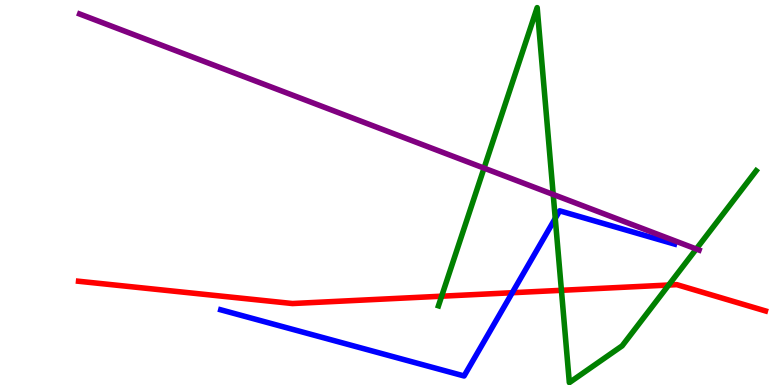[{'lines': ['blue', 'red'], 'intersections': [{'x': 6.61, 'y': 2.4}]}, {'lines': ['green', 'red'], 'intersections': [{'x': 5.7, 'y': 2.31}, {'x': 7.24, 'y': 2.46}, {'x': 8.63, 'y': 2.6}]}, {'lines': ['purple', 'red'], 'intersections': []}, {'lines': ['blue', 'green'], 'intersections': [{'x': 7.16, 'y': 4.33}]}, {'lines': ['blue', 'purple'], 'intersections': []}, {'lines': ['green', 'purple'], 'intersections': [{'x': 6.25, 'y': 5.63}, {'x': 7.14, 'y': 4.95}, {'x': 8.98, 'y': 3.53}]}]